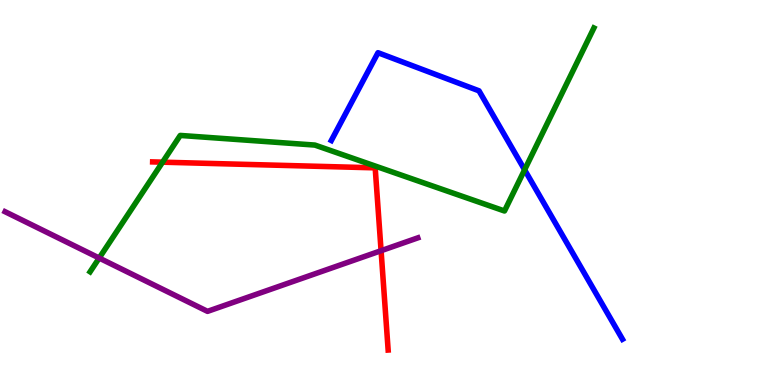[{'lines': ['blue', 'red'], 'intersections': []}, {'lines': ['green', 'red'], 'intersections': [{'x': 2.1, 'y': 5.79}]}, {'lines': ['purple', 'red'], 'intersections': [{'x': 4.92, 'y': 3.49}]}, {'lines': ['blue', 'green'], 'intersections': [{'x': 6.77, 'y': 5.59}]}, {'lines': ['blue', 'purple'], 'intersections': []}, {'lines': ['green', 'purple'], 'intersections': [{'x': 1.28, 'y': 3.3}]}]